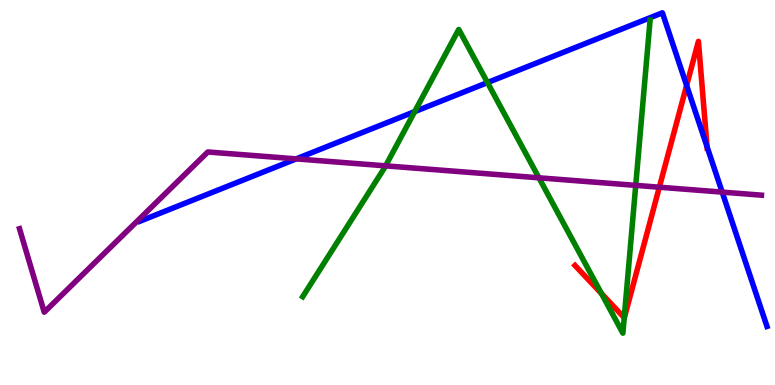[{'lines': ['blue', 'red'], 'intersections': [{'x': 8.86, 'y': 7.78}, {'x': 9.12, 'y': 6.19}]}, {'lines': ['green', 'red'], 'intersections': [{'x': 7.76, 'y': 2.37}, {'x': 8.05, 'y': 1.75}]}, {'lines': ['purple', 'red'], 'intersections': [{'x': 8.51, 'y': 5.14}]}, {'lines': ['blue', 'green'], 'intersections': [{'x': 5.35, 'y': 7.1}, {'x': 6.29, 'y': 7.85}]}, {'lines': ['blue', 'purple'], 'intersections': [{'x': 3.82, 'y': 5.87}, {'x': 9.32, 'y': 5.01}]}, {'lines': ['green', 'purple'], 'intersections': [{'x': 4.98, 'y': 5.69}, {'x': 6.95, 'y': 5.38}, {'x': 8.2, 'y': 5.19}]}]